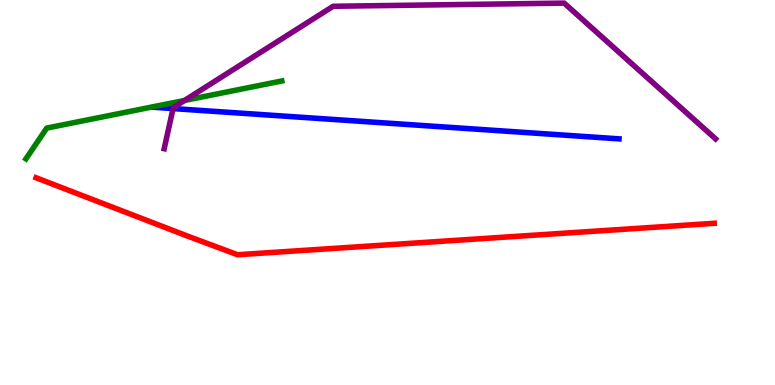[{'lines': ['blue', 'red'], 'intersections': []}, {'lines': ['green', 'red'], 'intersections': []}, {'lines': ['purple', 'red'], 'intersections': []}, {'lines': ['blue', 'green'], 'intersections': []}, {'lines': ['blue', 'purple'], 'intersections': [{'x': 2.23, 'y': 7.18}]}, {'lines': ['green', 'purple'], 'intersections': [{'x': 2.38, 'y': 7.39}]}]